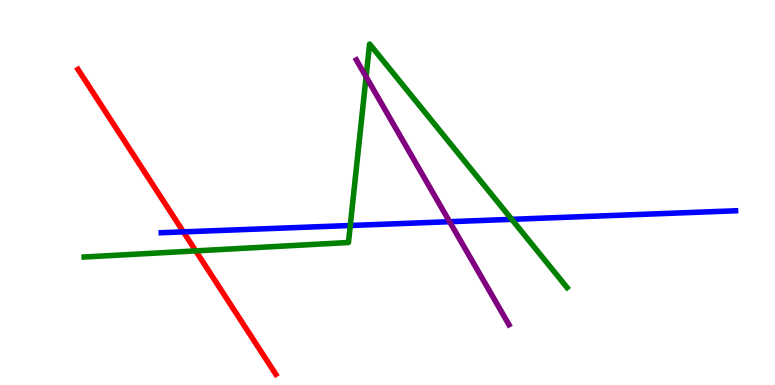[{'lines': ['blue', 'red'], 'intersections': [{'x': 2.37, 'y': 3.98}]}, {'lines': ['green', 'red'], 'intersections': [{'x': 2.53, 'y': 3.48}]}, {'lines': ['purple', 'red'], 'intersections': []}, {'lines': ['blue', 'green'], 'intersections': [{'x': 4.52, 'y': 4.14}, {'x': 6.6, 'y': 4.3}]}, {'lines': ['blue', 'purple'], 'intersections': [{'x': 5.8, 'y': 4.24}]}, {'lines': ['green', 'purple'], 'intersections': [{'x': 4.72, 'y': 8.0}]}]